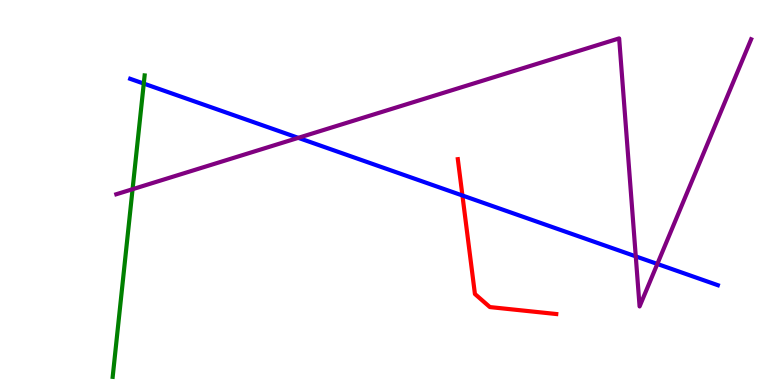[{'lines': ['blue', 'red'], 'intersections': [{'x': 5.97, 'y': 4.92}]}, {'lines': ['green', 'red'], 'intersections': []}, {'lines': ['purple', 'red'], 'intersections': []}, {'lines': ['blue', 'green'], 'intersections': [{'x': 1.86, 'y': 7.83}]}, {'lines': ['blue', 'purple'], 'intersections': [{'x': 3.85, 'y': 6.42}, {'x': 8.2, 'y': 3.34}, {'x': 8.48, 'y': 3.14}]}, {'lines': ['green', 'purple'], 'intersections': [{'x': 1.71, 'y': 5.09}]}]